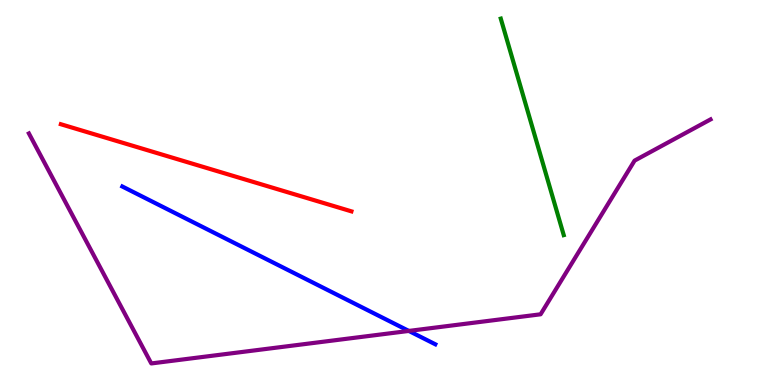[{'lines': ['blue', 'red'], 'intersections': []}, {'lines': ['green', 'red'], 'intersections': []}, {'lines': ['purple', 'red'], 'intersections': []}, {'lines': ['blue', 'green'], 'intersections': []}, {'lines': ['blue', 'purple'], 'intersections': [{'x': 5.28, 'y': 1.4}]}, {'lines': ['green', 'purple'], 'intersections': []}]